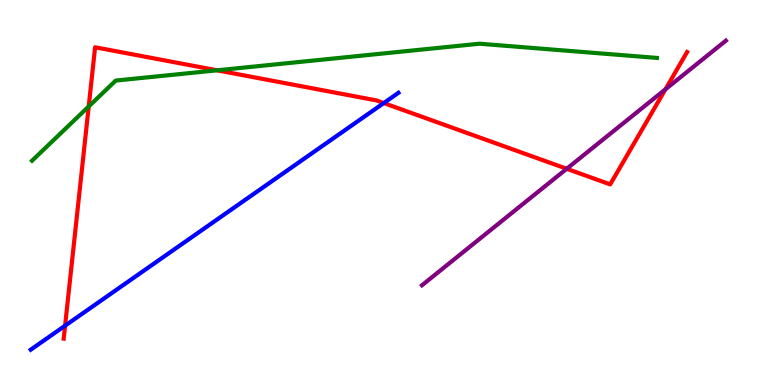[{'lines': ['blue', 'red'], 'intersections': [{'x': 0.84, 'y': 1.54}, {'x': 4.95, 'y': 7.32}]}, {'lines': ['green', 'red'], 'intersections': [{'x': 1.14, 'y': 7.23}, {'x': 2.8, 'y': 8.17}]}, {'lines': ['purple', 'red'], 'intersections': [{'x': 7.31, 'y': 5.62}, {'x': 8.59, 'y': 7.68}]}, {'lines': ['blue', 'green'], 'intersections': []}, {'lines': ['blue', 'purple'], 'intersections': []}, {'lines': ['green', 'purple'], 'intersections': []}]